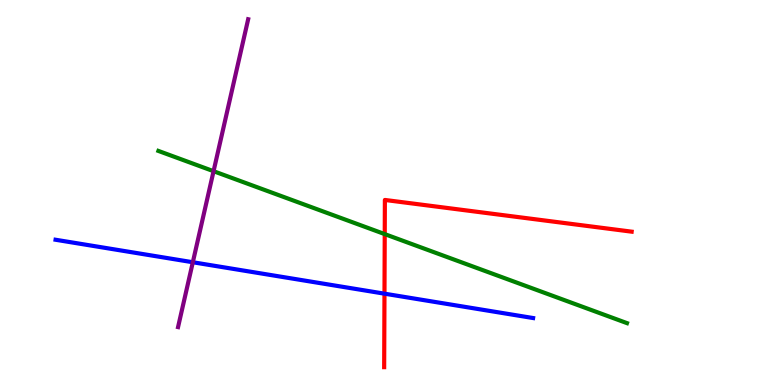[{'lines': ['blue', 'red'], 'intersections': [{'x': 4.96, 'y': 2.37}]}, {'lines': ['green', 'red'], 'intersections': [{'x': 4.96, 'y': 3.92}]}, {'lines': ['purple', 'red'], 'intersections': []}, {'lines': ['blue', 'green'], 'intersections': []}, {'lines': ['blue', 'purple'], 'intersections': [{'x': 2.49, 'y': 3.19}]}, {'lines': ['green', 'purple'], 'intersections': [{'x': 2.76, 'y': 5.55}]}]